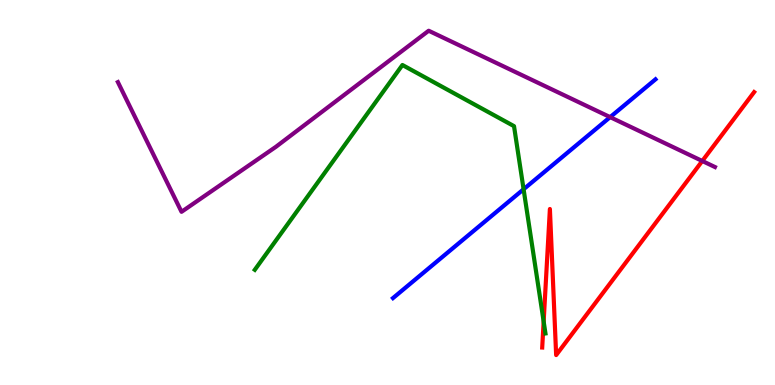[{'lines': ['blue', 'red'], 'intersections': []}, {'lines': ['green', 'red'], 'intersections': [{'x': 7.01, 'y': 1.65}]}, {'lines': ['purple', 'red'], 'intersections': [{'x': 9.06, 'y': 5.82}]}, {'lines': ['blue', 'green'], 'intersections': [{'x': 6.76, 'y': 5.08}]}, {'lines': ['blue', 'purple'], 'intersections': [{'x': 7.87, 'y': 6.96}]}, {'lines': ['green', 'purple'], 'intersections': []}]